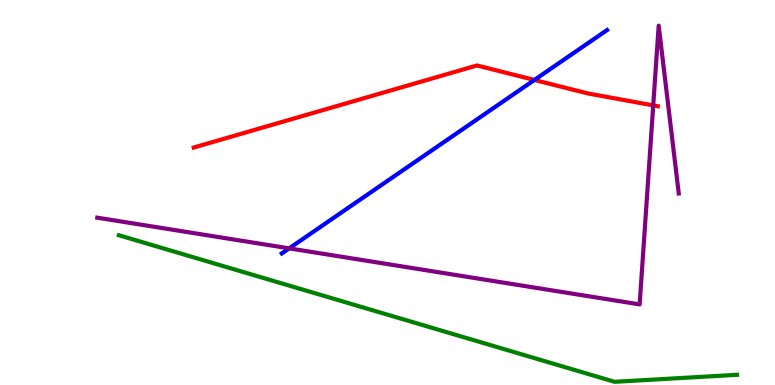[{'lines': ['blue', 'red'], 'intersections': [{'x': 6.9, 'y': 7.92}]}, {'lines': ['green', 'red'], 'intersections': []}, {'lines': ['purple', 'red'], 'intersections': [{'x': 8.43, 'y': 7.26}]}, {'lines': ['blue', 'green'], 'intersections': []}, {'lines': ['blue', 'purple'], 'intersections': [{'x': 3.73, 'y': 3.55}]}, {'lines': ['green', 'purple'], 'intersections': []}]